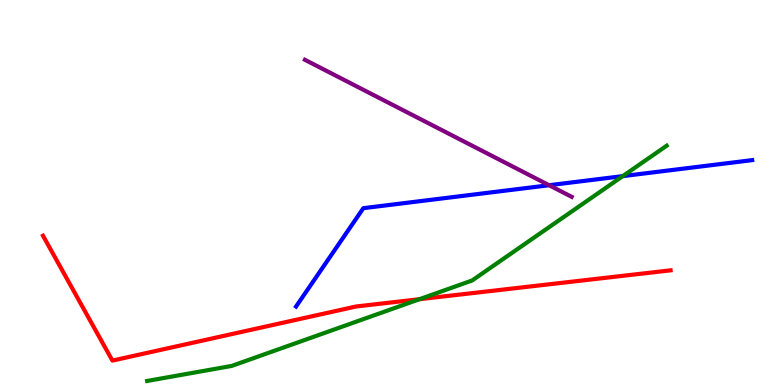[{'lines': ['blue', 'red'], 'intersections': []}, {'lines': ['green', 'red'], 'intersections': [{'x': 5.41, 'y': 2.23}]}, {'lines': ['purple', 'red'], 'intersections': []}, {'lines': ['blue', 'green'], 'intersections': [{'x': 8.04, 'y': 5.43}]}, {'lines': ['blue', 'purple'], 'intersections': [{'x': 7.09, 'y': 5.19}]}, {'lines': ['green', 'purple'], 'intersections': []}]